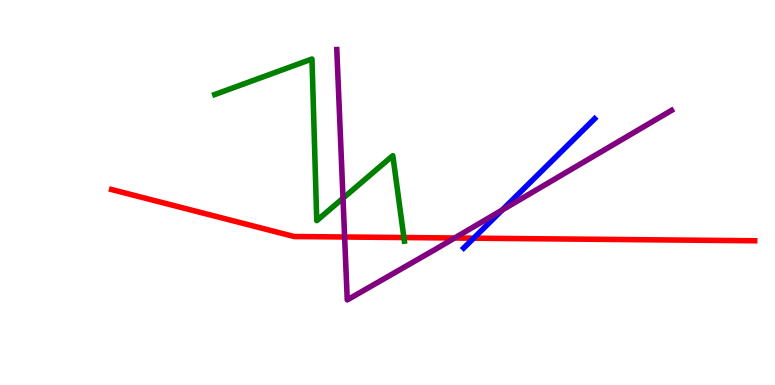[{'lines': ['blue', 'red'], 'intersections': [{'x': 6.11, 'y': 3.81}]}, {'lines': ['green', 'red'], 'intersections': [{'x': 5.21, 'y': 3.83}]}, {'lines': ['purple', 'red'], 'intersections': [{'x': 4.45, 'y': 3.84}, {'x': 5.87, 'y': 3.82}]}, {'lines': ['blue', 'green'], 'intersections': []}, {'lines': ['blue', 'purple'], 'intersections': [{'x': 6.48, 'y': 4.55}]}, {'lines': ['green', 'purple'], 'intersections': [{'x': 4.43, 'y': 4.85}]}]